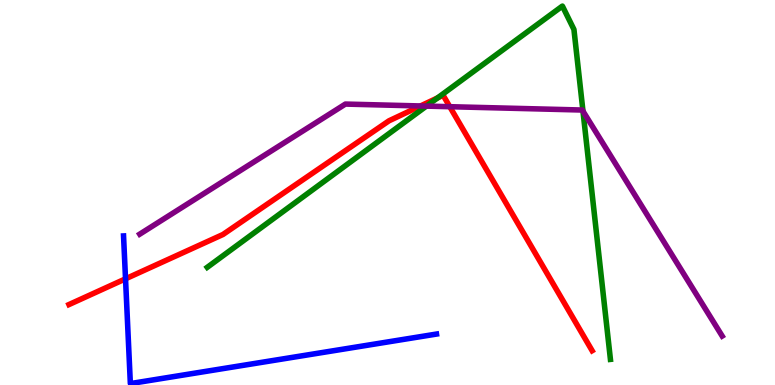[{'lines': ['blue', 'red'], 'intersections': [{'x': 1.62, 'y': 2.76}]}, {'lines': ['green', 'red'], 'intersections': [{'x': 5.64, 'y': 7.46}]}, {'lines': ['purple', 'red'], 'intersections': [{'x': 5.43, 'y': 7.25}, {'x': 5.8, 'y': 7.23}]}, {'lines': ['blue', 'green'], 'intersections': []}, {'lines': ['blue', 'purple'], 'intersections': []}, {'lines': ['green', 'purple'], 'intersections': [{'x': 5.5, 'y': 7.24}, {'x': 7.52, 'y': 7.11}]}]